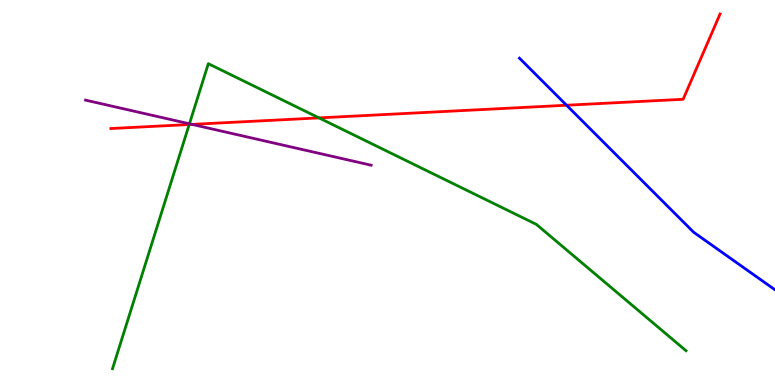[{'lines': ['blue', 'red'], 'intersections': [{'x': 7.31, 'y': 7.27}]}, {'lines': ['green', 'red'], 'intersections': [{'x': 2.44, 'y': 6.77}, {'x': 4.12, 'y': 6.94}]}, {'lines': ['purple', 'red'], 'intersections': [{'x': 2.48, 'y': 6.77}]}, {'lines': ['blue', 'green'], 'intersections': []}, {'lines': ['blue', 'purple'], 'intersections': []}, {'lines': ['green', 'purple'], 'intersections': [{'x': 2.44, 'y': 6.78}]}]